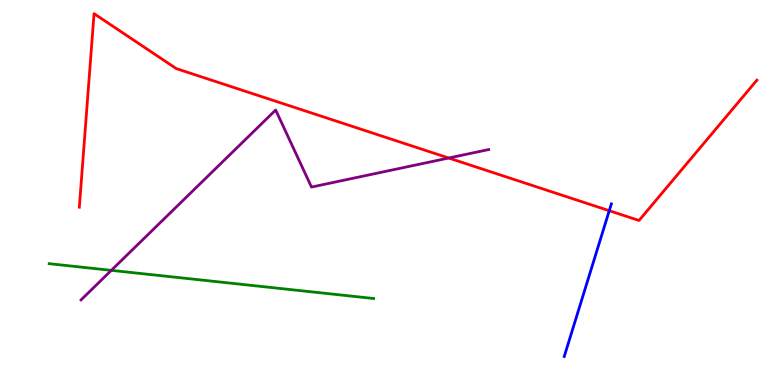[{'lines': ['blue', 'red'], 'intersections': [{'x': 7.86, 'y': 4.53}]}, {'lines': ['green', 'red'], 'intersections': []}, {'lines': ['purple', 'red'], 'intersections': [{'x': 5.79, 'y': 5.9}]}, {'lines': ['blue', 'green'], 'intersections': []}, {'lines': ['blue', 'purple'], 'intersections': []}, {'lines': ['green', 'purple'], 'intersections': [{'x': 1.44, 'y': 2.98}]}]